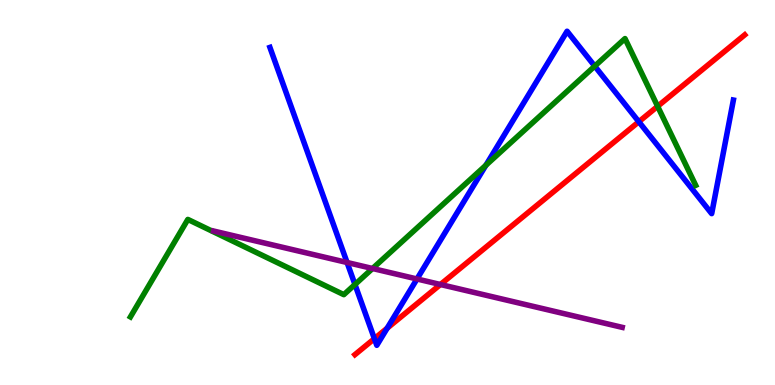[{'lines': ['blue', 'red'], 'intersections': [{'x': 4.83, 'y': 1.2}, {'x': 5.0, 'y': 1.48}, {'x': 8.24, 'y': 6.84}]}, {'lines': ['green', 'red'], 'intersections': [{'x': 8.49, 'y': 7.24}]}, {'lines': ['purple', 'red'], 'intersections': [{'x': 5.68, 'y': 2.61}]}, {'lines': ['blue', 'green'], 'intersections': [{'x': 4.58, 'y': 2.61}, {'x': 6.27, 'y': 5.71}, {'x': 7.67, 'y': 8.28}]}, {'lines': ['blue', 'purple'], 'intersections': [{'x': 4.48, 'y': 3.18}, {'x': 5.38, 'y': 2.75}]}, {'lines': ['green', 'purple'], 'intersections': [{'x': 4.81, 'y': 3.03}]}]